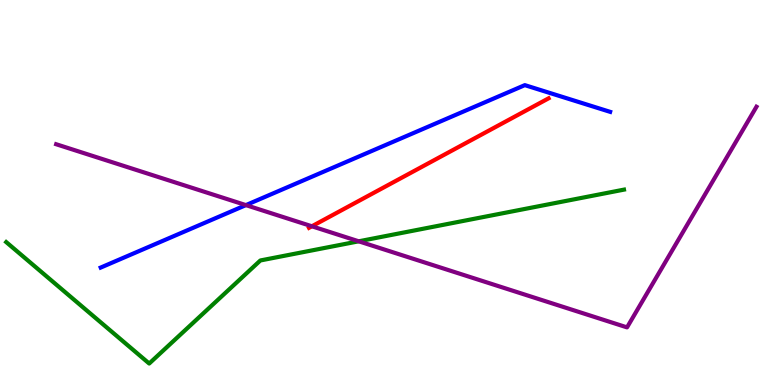[{'lines': ['blue', 'red'], 'intersections': []}, {'lines': ['green', 'red'], 'intersections': []}, {'lines': ['purple', 'red'], 'intersections': [{'x': 4.02, 'y': 4.12}]}, {'lines': ['blue', 'green'], 'intersections': []}, {'lines': ['blue', 'purple'], 'intersections': [{'x': 3.17, 'y': 4.67}]}, {'lines': ['green', 'purple'], 'intersections': [{'x': 4.63, 'y': 3.73}]}]